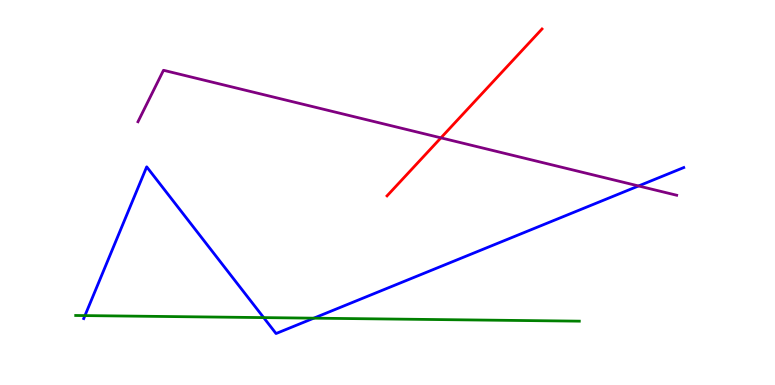[{'lines': ['blue', 'red'], 'intersections': []}, {'lines': ['green', 'red'], 'intersections': []}, {'lines': ['purple', 'red'], 'intersections': [{'x': 5.69, 'y': 6.42}]}, {'lines': ['blue', 'green'], 'intersections': [{'x': 1.1, 'y': 1.8}, {'x': 3.4, 'y': 1.75}, {'x': 4.05, 'y': 1.74}]}, {'lines': ['blue', 'purple'], 'intersections': [{'x': 8.24, 'y': 5.17}]}, {'lines': ['green', 'purple'], 'intersections': []}]